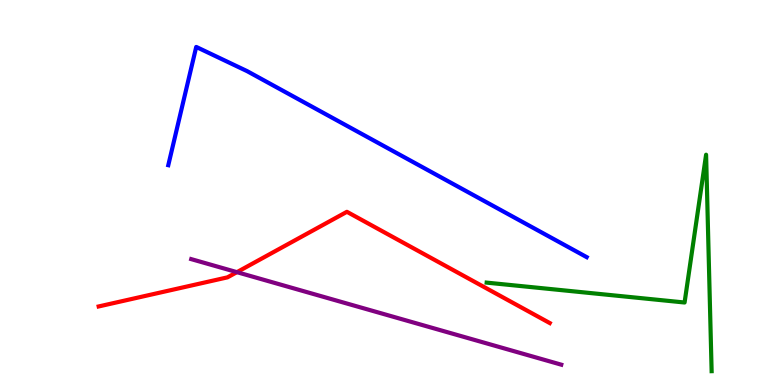[{'lines': ['blue', 'red'], 'intersections': []}, {'lines': ['green', 'red'], 'intersections': []}, {'lines': ['purple', 'red'], 'intersections': [{'x': 3.06, 'y': 2.93}]}, {'lines': ['blue', 'green'], 'intersections': []}, {'lines': ['blue', 'purple'], 'intersections': []}, {'lines': ['green', 'purple'], 'intersections': []}]